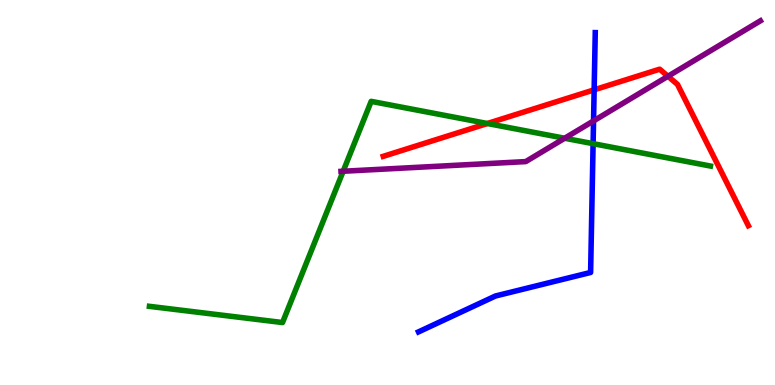[{'lines': ['blue', 'red'], 'intersections': [{'x': 7.67, 'y': 7.67}]}, {'lines': ['green', 'red'], 'intersections': [{'x': 6.29, 'y': 6.79}]}, {'lines': ['purple', 'red'], 'intersections': [{'x': 8.62, 'y': 8.02}]}, {'lines': ['blue', 'green'], 'intersections': [{'x': 7.65, 'y': 6.27}]}, {'lines': ['blue', 'purple'], 'intersections': [{'x': 7.66, 'y': 6.86}]}, {'lines': ['green', 'purple'], 'intersections': [{'x': 4.43, 'y': 5.55}, {'x': 7.29, 'y': 6.41}]}]